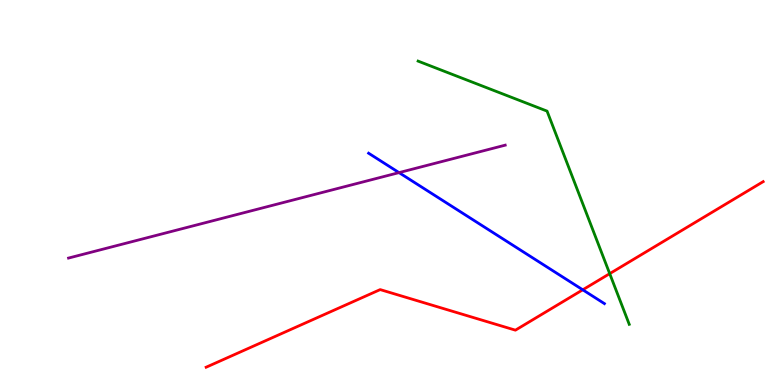[{'lines': ['blue', 'red'], 'intersections': [{'x': 7.52, 'y': 2.47}]}, {'lines': ['green', 'red'], 'intersections': [{'x': 7.87, 'y': 2.89}]}, {'lines': ['purple', 'red'], 'intersections': []}, {'lines': ['blue', 'green'], 'intersections': []}, {'lines': ['blue', 'purple'], 'intersections': [{'x': 5.15, 'y': 5.52}]}, {'lines': ['green', 'purple'], 'intersections': []}]